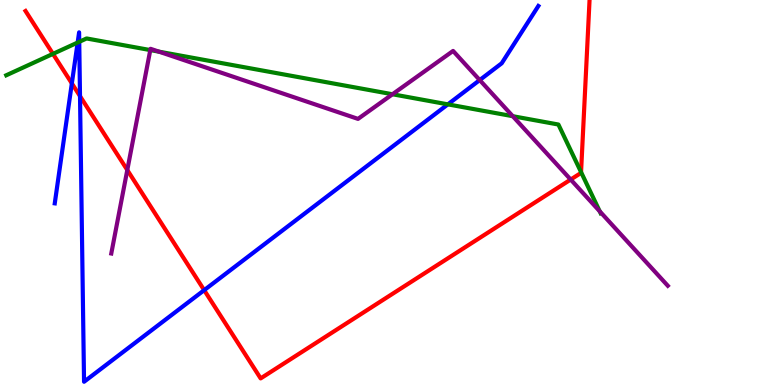[{'lines': ['blue', 'red'], 'intersections': [{'x': 0.927, 'y': 7.83}, {'x': 1.03, 'y': 7.5}, {'x': 2.63, 'y': 2.46}]}, {'lines': ['green', 'red'], 'intersections': [{'x': 0.683, 'y': 8.6}, {'x': 7.5, 'y': 5.53}]}, {'lines': ['purple', 'red'], 'intersections': [{'x': 1.64, 'y': 5.58}, {'x': 7.36, 'y': 5.34}]}, {'lines': ['blue', 'green'], 'intersections': [{'x': 1.0, 'y': 8.89}, {'x': 1.02, 'y': 8.91}, {'x': 5.78, 'y': 7.29}]}, {'lines': ['blue', 'purple'], 'intersections': [{'x': 6.19, 'y': 7.92}]}, {'lines': ['green', 'purple'], 'intersections': [{'x': 1.94, 'y': 8.7}, {'x': 2.05, 'y': 8.66}, {'x': 5.06, 'y': 7.55}, {'x': 6.62, 'y': 6.98}, {'x': 7.74, 'y': 4.51}]}]